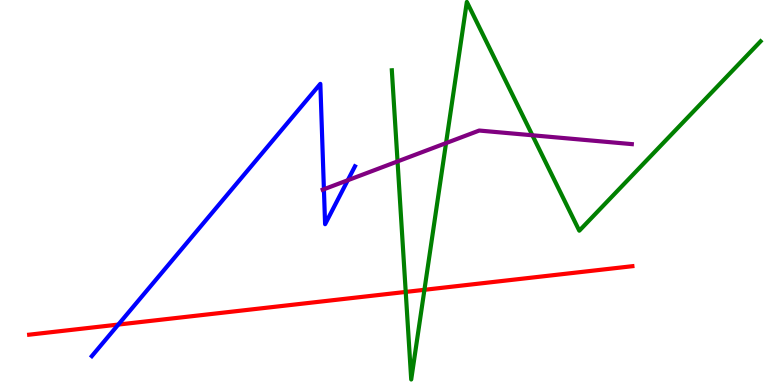[{'lines': ['blue', 'red'], 'intersections': [{'x': 1.53, 'y': 1.57}]}, {'lines': ['green', 'red'], 'intersections': [{'x': 5.24, 'y': 2.42}, {'x': 5.48, 'y': 2.47}]}, {'lines': ['purple', 'red'], 'intersections': []}, {'lines': ['blue', 'green'], 'intersections': []}, {'lines': ['blue', 'purple'], 'intersections': [{'x': 4.18, 'y': 5.08}, {'x': 4.49, 'y': 5.32}]}, {'lines': ['green', 'purple'], 'intersections': [{'x': 5.13, 'y': 5.81}, {'x': 5.76, 'y': 6.28}, {'x': 6.87, 'y': 6.49}]}]